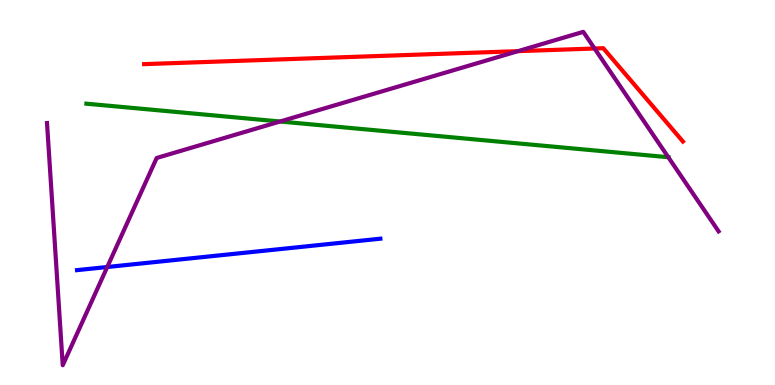[{'lines': ['blue', 'red'], 'intersections': []}, {'lines': ['green', 'red'], 'intersections': []}, {'lines': ['purple', 'red'], 'intersections': [{'x': 6.68, 'y': 8.67}, {'x': 7.67, 'y': 8.74}]}, {'lines': ['blue', 'green'], 'intersections': []}, {'lines': ['blue', 'purple'], 'intersections': [{'x': 1.38, 'y': 3.06}]}, {'lines': ['green', 'purple'], 'intersections': [{'x': 3.61, 'y': 6.84}, {'x': 8.62, 'y': 5.92}]}]